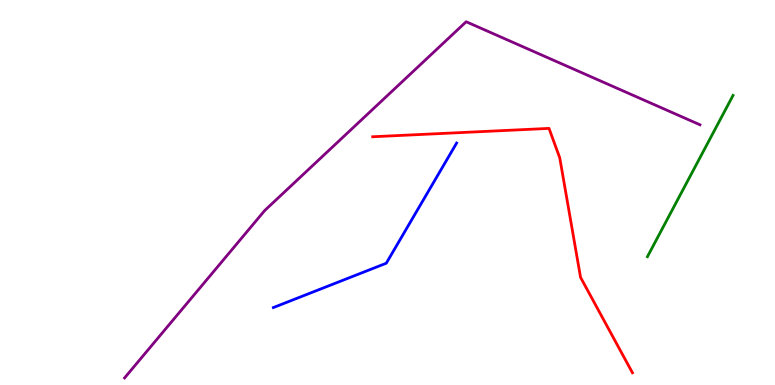[{'lines': ['blue', 'red'], 'intersections': []}, {'lines': ['green', 'red'], 'intersections': []}, {'lines': ['purple', 'red'], 'intersections': []}, {'lines': ['blue', 'green'], 'intersections': []}, {'lines': ['blue', 'purple'], 'intersections': []}, {'lines': ['green', 'purple'], 'intersections': []}]